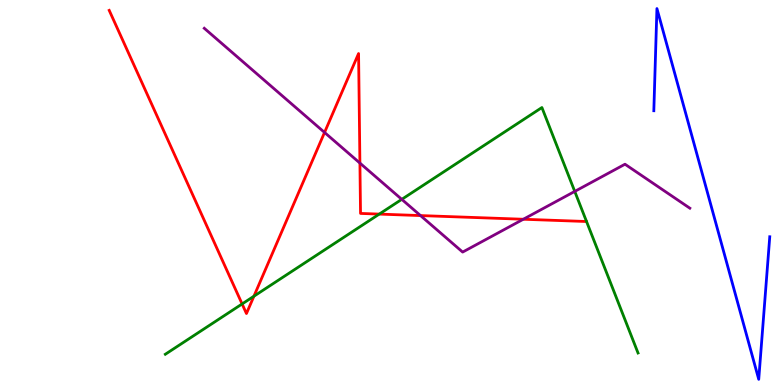[{'lines': ['blue', 'red'], 'intersections': []}, {'lines': ['green', 'red'], 'intersections': [{'x': 3.12, 'y': 2.11}, {'x': 3.28, 'y': 2.31}, {'x': 4.89, 'y': 4.44}]}, {'lines': ['purple', 'red'], 'intersections': [{'x': 4.19, 'y': 6.56}, {'x': 4.64, 'y': 5.76}, {'x': 5.43, 'y': 4.4}, {'x': 6.75, 'y': 4.31}]}, {'lines': ['blue', 'green'], 'intersections': []}, {'lines': ['blue', 'purple'], 'intersections': []}, {'lines': ['green', 'purple'], 'intersections': [{'x': 5.18, 'y': 4.82}, {'x': 7.42, 'y': 5.03}]}]